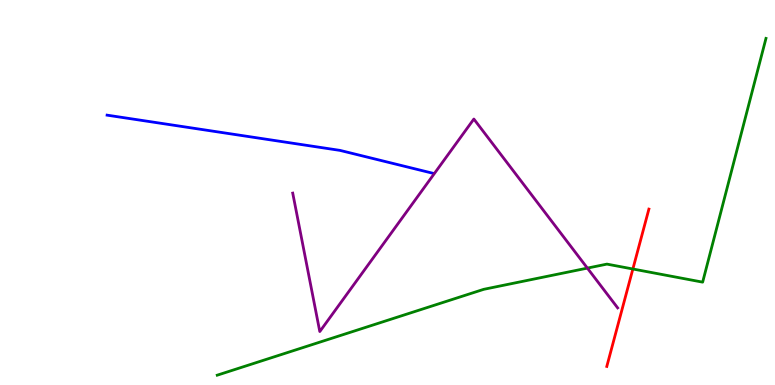[{'lines': ['blue', 'red'], 'intersections': []}, {'lines': ['green', 'red'], 'intersections': [{'x': 8.17, 'y': 3.01}]}, {'lines': ['purple', 'red'], 'intersections': []}, {'lines': ['blue', 'green'], 'intersections': []}, {'lines': ['blue', 'purple'], 'intersections': []}, {'lines': ['green', 'purple'], 'intersections': [{'x': 7.58, 'y': 3.04}]}]